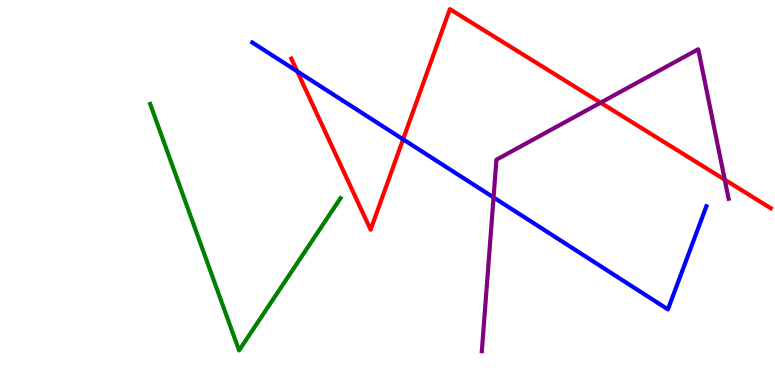[{'lines': ['blue', 'red'], 'intersections': [{'x': 3.83, 'y': 8.15}, {'x': 5.2, 'y': 6.38}]}, {'lines': ['green', 'red'], 'intersections': []}, {'lines': ['purple', 'red'], 'intersections': [{'x': 7.75, 'y': 7.33}, {'x': 9.35, 'y': 5.33}]}, {'lines': ['blue', 'green'], 'intersections': []}, {'lines': ['blue', 'purple'], 'intersections': [{'x': 6.37, 'y': 4.87}]}, {'lines': ['green', 'purple'], 'intersections': []}]